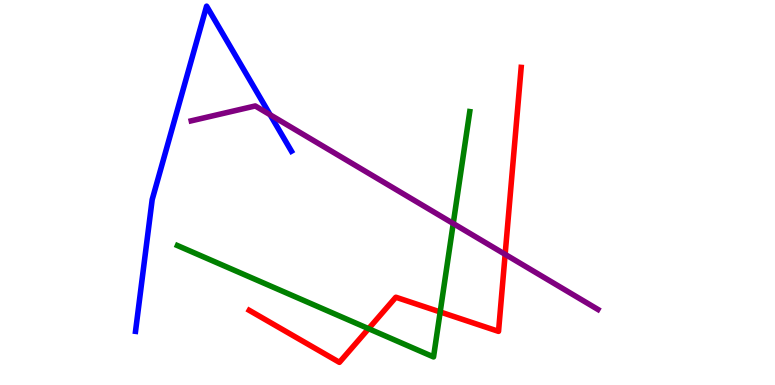[{'lines': ['blue', 'red'], 'intersections': []}, {'lines': ['green', 'red'], 'intersections': [{'x': 4.76, 'y': 1.46}, {'x': 5.68, 'y': 1.9}]}, {'lines': ['purple', 'red'], 'intersections': [{'x': 6.52, 'y': 3.39}]}, {'lines': ['blue', 'green'], 'intersections': []}, {'lines': ['blue', 'purple'], 'intersections': [{'x': 3.49, 'y': 7.02}]}, {'lines': ['green', 'purple'], 'intersections': [{'x': 5.85, 'y': 4.19}]}]